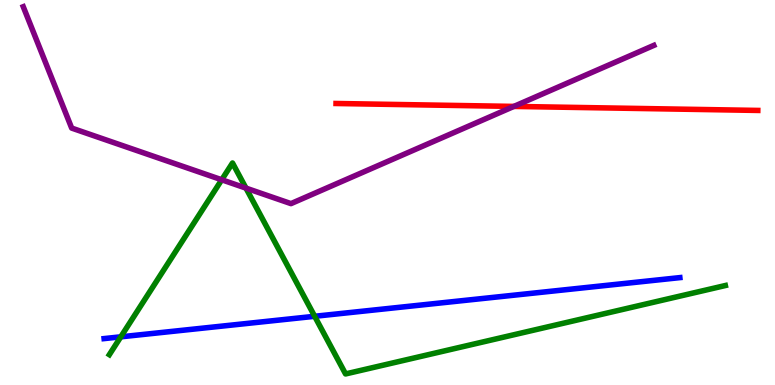[{'lines': ['blue', 'red'], 'intersections': []}, {'lines': ['green', 'red'], 'intersections': []}, {'lines': ['purple', 'red'], 'intersections': [{'x': 6.63, 'y': 7.24}]}, {'lines': ['blue', 'green'], 'intersections': [{'x': 1.56, 'y': 1.25}, {'x': 4.06, 'y': 1.78}]}, {'lines': ['blue', 'purple'], 'intersections': []}, {'lines': ['green', 'purple'], 'intersections': [{'x': 2.86, 'y': 5.33}, {'x': 3.17, 'y': 5.11}]}]